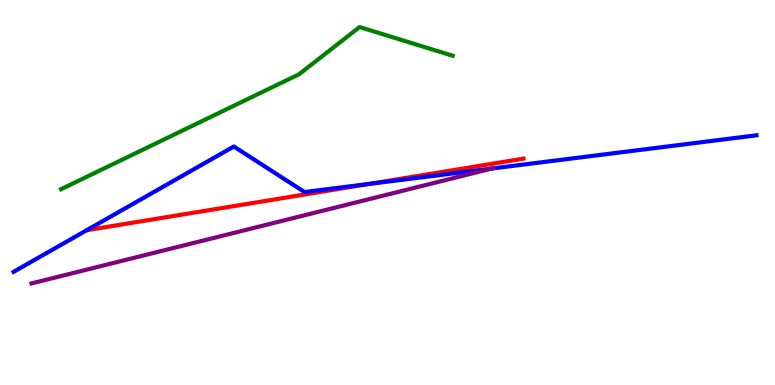[{'lines': ['blue', 'red'], 'intersections': [{'x': 4.76, 'y': 5.22}]}, {'lines': ['green', 'red'], 'intersections': []}, {'lines': ['purple', 'red'], 'intersections': []}, {'lines': ['blue', 'green'], 'intersections': []}, {'lines': ['blue', 'purple'], 'intersections': [{'x': 6.35, 'y': 5.62}]}, {'lines': ['green', 'purple'], 'intersections': []}]